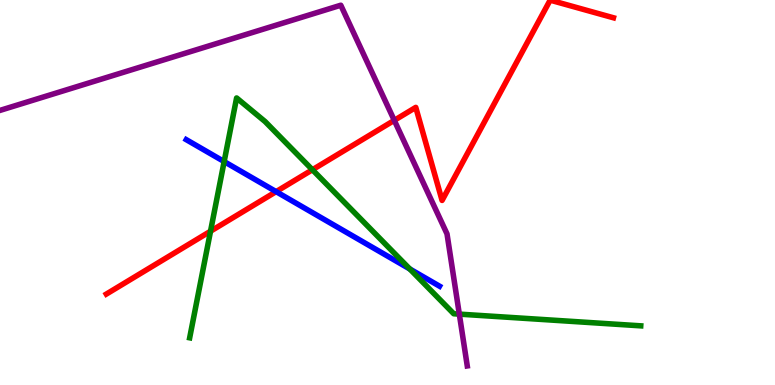[{'lines': ['blue', 'red'], 'intersections': [{'x': 3.56, 'y': 5.02}]}, {'lines': ['green', 'red'], 'intersections': [{'x': 2.72, 'y': 3.99}, {'x': 4.03, 'y': 5.59}]}, {'lines': ['purple', 'red'], 'intersections': [{'x': 5.09, 'y': 6.87}]}, {'lines': ['blue', 'green'], 'intersections': [{'x': 2.89, 'y': 5.8}, {'x': 5.29, 'y': 3.01}]}, {'lines': ['blue', 'purple'], 'intersections': []}, {'lines': ['green', 'purple'], 'intersections': [{'x': 5.93, 'y': 1.84}]}]